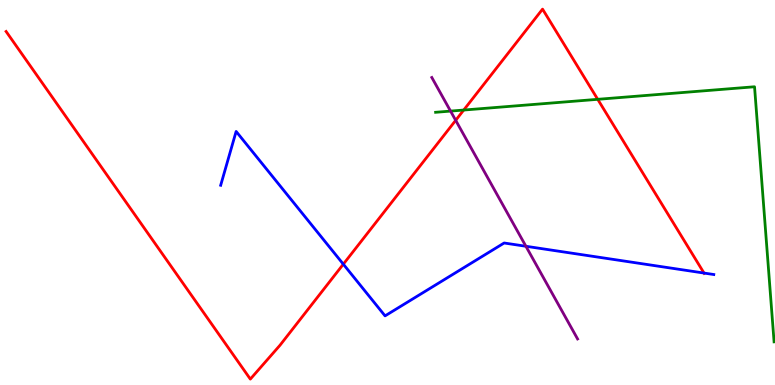[{'lines': ['blue', 'red'], 'intersections': [{'x': 4.43, 'y': 3.14}, {'x': 9.08, 'y': 2.91}]}, {'lines': ['green', 'red'], 'intersections': [{'x': 5.98, 'y': 7.14}, {'x': 7.71, 'y': 7.42}]}, {'lines': ['purple', 'red'], 'intersections': [{'x': 5.88, 'y': 6.87}]}, {'lines': ['blue', 'green'], 'intersections': []}, {'lines': ['blue', 'purple'], 'intersections': [{'x': 6.79, 'y': 3.6}]}, {'lines': ['green', 'purple'], 'intersections': [{'x': 5.81, 'y': 7.11}]}]